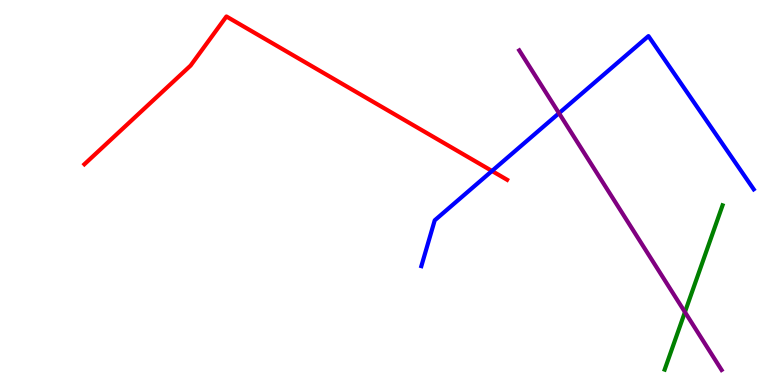[{'lines': ['blue', 'red'], 'intersections': [{'x': 6.35, 'y': 5.56}]}, {'lines': ['green', 'red'], 'intersections': []}, {'lines': ['purple', 'red'], 'intersections': []}, {'lines': ['blue', 'green'], 'intersections': []}, {'lines': ['blue', 'purple'], 'intersections': [{'x': 7.21, 'y': 7.06}]}, {'lines': ['green', 'purple'], 'intersections': [{'x': 8.84, 'y': 1.89}]}]